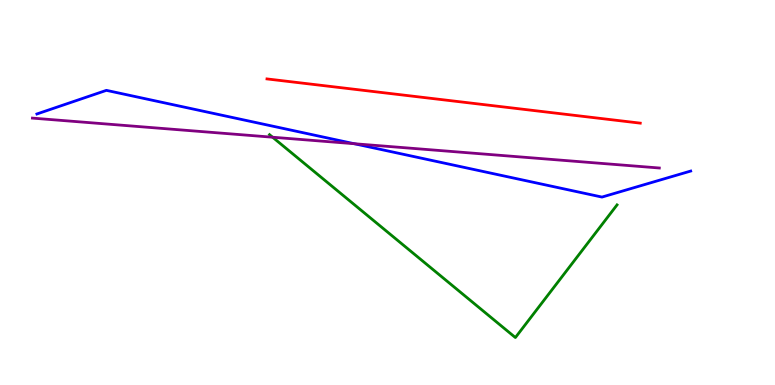[{'lines': ['blue', 'red'], 'intersections': []}, {'lines': ['green', 'red'], 'intersections': []}, {'lines': ['purple', 'red'], 'intersections': []}, {'lines': ['blue', 'green'], 'intersections': []}, {'lines': ['blue', 'purple'], 'intersections': [{'x': 4.57, 'y': 6.27}]}, {'lines': ['green', 'purple'], 'intersections': [{'x': 3.52, 'y': 6.44}]}]